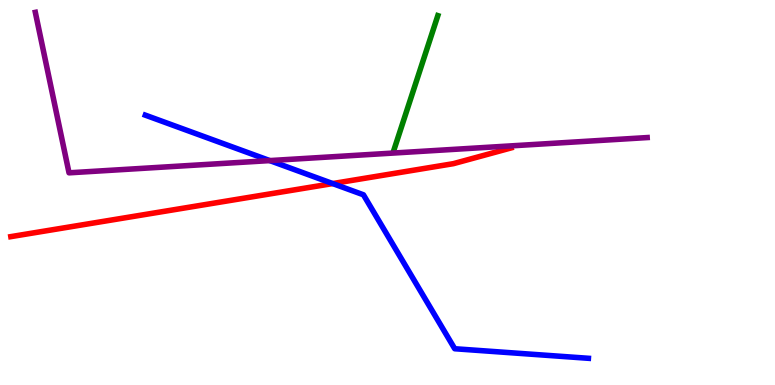[{'lines': ['blue', 'red'], 'intersections': [{'x': 4.29, 'y': 5.23}]}, {'lines': ['green', 'red'], 'intersections': []}, {'lines': ['purple', 'red'], 'intersections': []}, {'lines': ['blue', 'green'], 'intersections': []}, {'lines': ['blue', 'purple'], 'intersections': [{'x': 3.48, 'y': 5.83}]}, {'lines': ['green', 'purple'], 'intersections': []}]